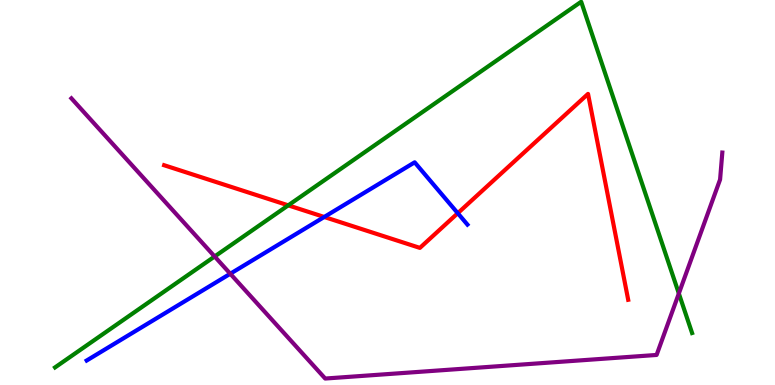[{'lines': ['blue', 'red'], 'intersections': [{'x': 4.18, 'y': 4.36}, {'x': 5.91, 'y': 4.46}]}, {'lines': ['green', 'red'], 'intersections': [{'x': 3.72, 'y': 4.67}]}, {'lines': ['purple', 'red'], 'intersections': []}, {'lines': ['blue', 'green'], 'intersections': []}, {'lines': ['blue', 'purple'], 'intersections': [{'x': 2.97, 'y': 2.89}]}, {'lines': ['green', 'purple'], 'intersections': [{'x': 2.77, 'y': 3.34}, {'x': 8.76, 'y': 2.38}]}]